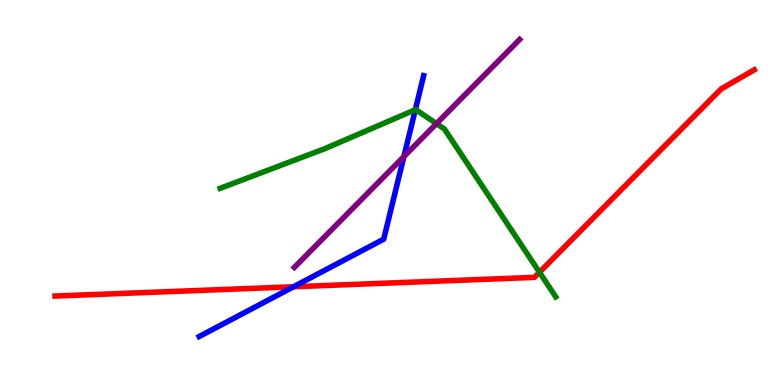[{'lines': ['blue', 'red'], 'intersections': [{'x': 3.79, 'y': 2.55}]}, {'lines': ['green', 'red'], 'intersections': [{'x': 6.96, 'y': 2.93}]}, {'lines': ['purple', 'red'], 'intersections': []}, {'lines': ['blue', 'green'], 'intersections': [{'x': 5.36, 'y': 7.15}]}, {'lines': ['blue', 'purple'], 'intersections': [{'x': 5.21, 'y': 5.93}]}, {'lines': ['green', 'purple'], 'intersections': [{'x': 5.63, 'y': 6.79}]}]